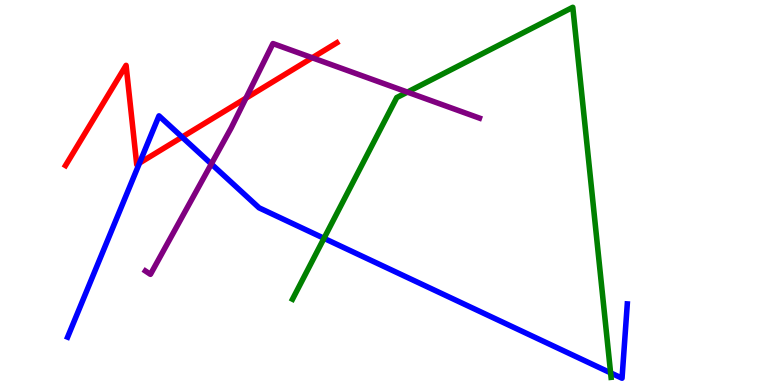[{'lines': ['blue', 'red'], 'intersections': [{'x': 1.8, 'y': 5.77}, {'x': 2.35, 'y': 6.44}]}, {'lines': ['green', 'red'], 'intersections': []}, {'lines': ['purple', 'red'], 'intersections': [{'x': 3.17, 'y': 7.45}, {'x': 4.03, 'y': 8.5}]}, {'lines': ['blue', 'green'], 'intersections': [{'x': 4.18, 'y': 3.81}, {'x': 7.88, 'y': 0.315}]}, {'lines': ['blue', 'purple'], 'intersections': [{'x': 2.73, 'y': 5.74}]}, {'lines': ['green', 'purple'], 'intersections': [{'x': 5.26, 'y': 7.61}]}]